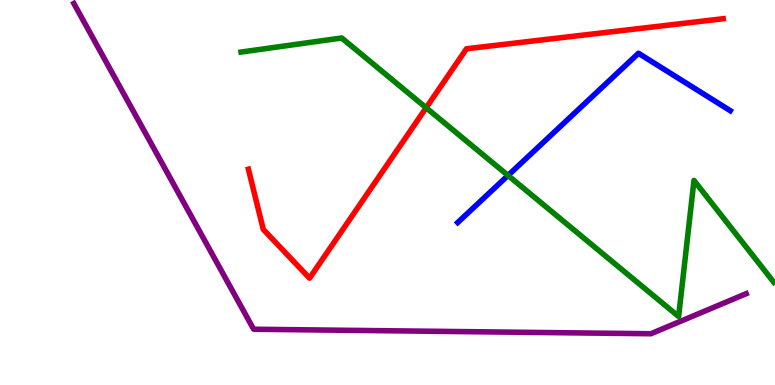[{'lines': ['blue', 'red'], 'intersections': []}, {'lines': ['green', 'red'], 'intersections': [{'x': 5.5, 'y': 7.2}]}, {'lines': ['purple', 'red'], 'intersections': []}, {'lines': ['blue', 'green'], 'intersections': [{'x': 6.56, 'y': 5.44}]}, {'lines': ['blue', 'purple'], 'intersections': []}, {'lines': ['green', 'purple'], 'intersections': []}]